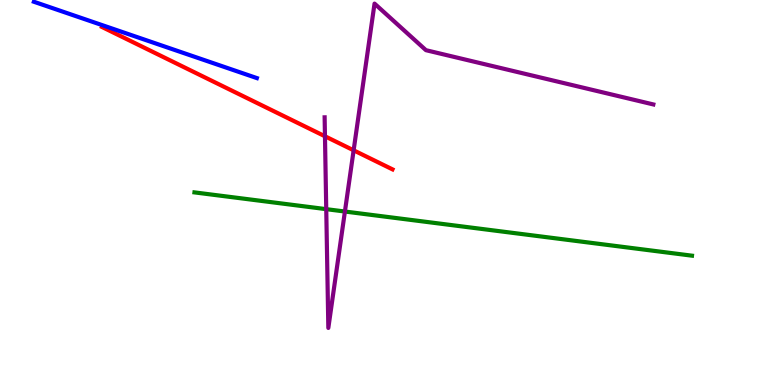[{'lines': ['blue', 'red'], 'intersections': []}, {'lines': ['green', 'red'], 'intersections': []}, {'lines': ['purple', 'red'], 'intersections': [{'x': 4.19, 'y': 6.46}, {'x': 4.56, 'y': 6.1}]}, {'lines': ['blue', 'green'], 'intersections': []}, {'lines': ['blue', 'purple'], 'intersections': []}, {'lines': ['green', 'purple'], 'intersections': [{'x': 4.21, 'y': 4.57}, {'x': 4.45, 'y': 4.51}]}]